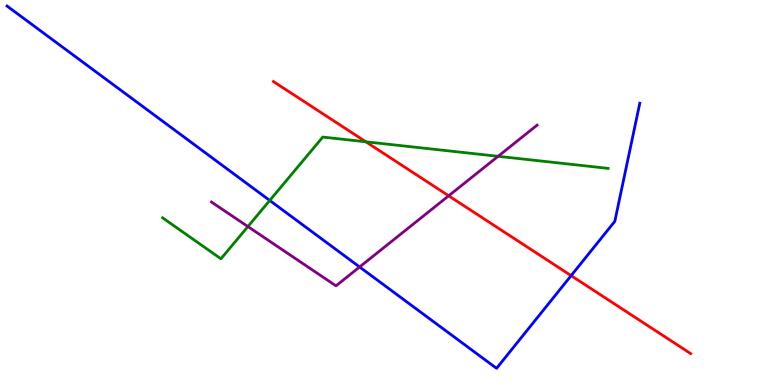[{'lines': ['blue', 'red'], 'intersections': [{'x': 7.37, 'y': 2.84}]}, {'lines': ['green', 'red'], 'intersections': [{'x': 4.72, 'y': 6.32}]}, {'lines': ['purple', 'red'], 'intersections': [{'x': 5.79, 'y': 4.91}]}, {'lines': ['blue', 'green'], 'intersections': [{'x': 3.48, 'y': 4.79}]}, {'lines': ['blue', 'purple'], 'intersections': [{'x': 4.64, 'y': 3.07}]}, {'lines': ['green', 'purple'], 'intersections': [{'x': 3.2, 'y': 4.12}, {'x': 6.43, 'y': 5.94}]}]